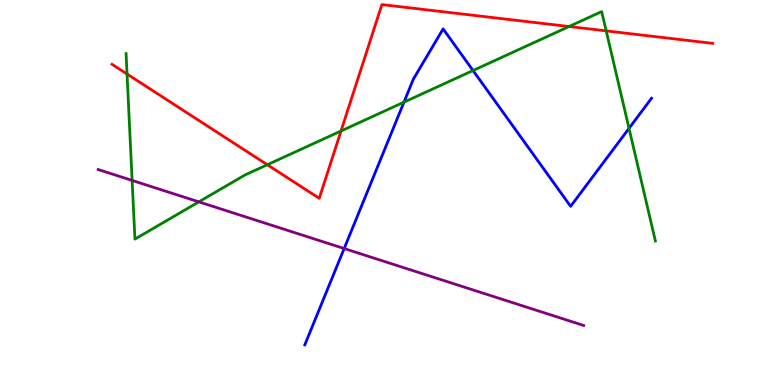[{'lines': ['blue', 'red'], 'intersections': []}, {'lines': ['green', 'red'], 'intersections': [{'x': 1.64, 'y': 8.08}, {'x': 3.45, 'y': 5.72}, {'x': 4.4, 'y': 6.6}, {'x': 7.34, 'y': 9.31}, {'x': 7.82, 'y': 9.2}]}, {'lines': ['purple', 'red'], 'intersections': []}, {'lines': ['blue', 'green'], 'intersections': [{'x': 5.21, 'y': 7.35}, {'x': 6.1, 'y': 8.17}, {'x': 8.12, 'y': 6.67}]}, {'lines': ['blue', 'purple'], 'intersections': [{'x': 4.44, 'y': 3.54}]}, {'lines': ['green', 'purple'], 'intersections': [{'x': 1.7, 'y': 5.31}, {'x': 2.57, 'y': 4.76}]}]